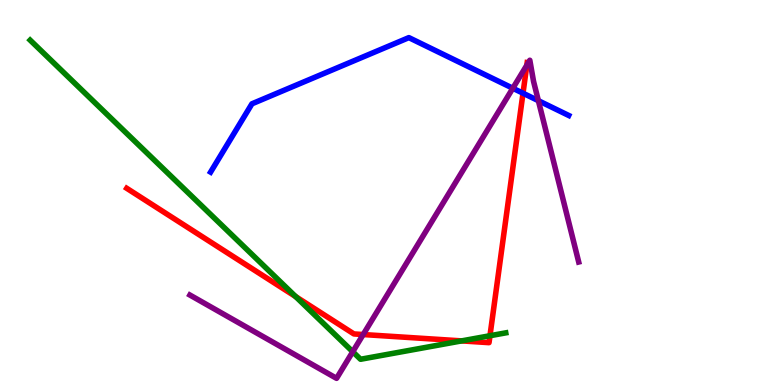[{'lines': ['blue', 'red'], 'intersections': [{'x': 6.75, 'y': 7.58}]}, {'lines': ['green', 'red'], 'intersections': [{'x': 3.81, 'y': 2.3}, {'x': 5.96, 'y': 1.15}, {'x': 6.32, 'y': 1.28}]}, {'lines': ['purple', 'red'], 'intersections': [{'x': 4.69, 'y': 1.31}, {'x': 6.8, 'y': 8.31}]}, {'lines': ['blue', 'green'], 'intersections': []}, {'lines': ['blue', 'purple'], 'intersections': [{'x': 6.62, 'y': 7.71}, {'x': 6.95, 'y': 7.38}]}, {'lines': ['green', 'purple'], 'intersections': [{'x': 4.55, 'y': 0.864}]}]